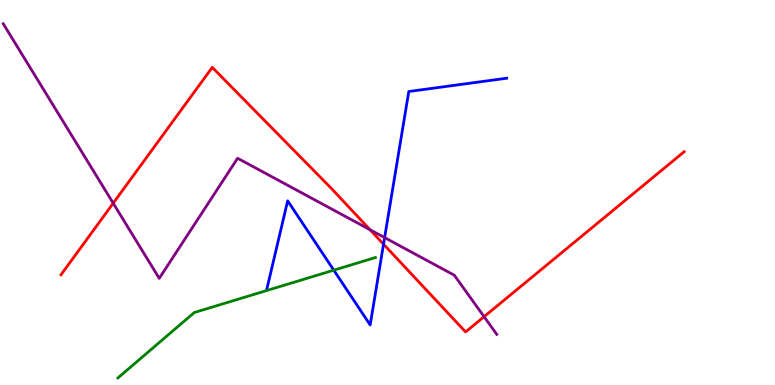[{'lines': ['blue', 'red'], 'intersections': [{'x': 4.95, 'y': 3.66}]}, {'lines': ['green', 'red'], 'intersections': []}, {'lines': ['purple', 'red'], 'intersections': [{'x': 1.46, 'y': 4.72}, {'x': 4.77, 'y': 4.03}, {'x': 6.25, 'y': 1.77}]}, {'lines': ['blue', 'green'], 'intersections': [{'x': 4.31, 'y': 2.98}]}, {'lines': ['blue', 'purple'], 'intersections': [{'x': 4.96, 'y': 3.83}]}, {'lines': ['green', 'purple'], 'intersections': []}]